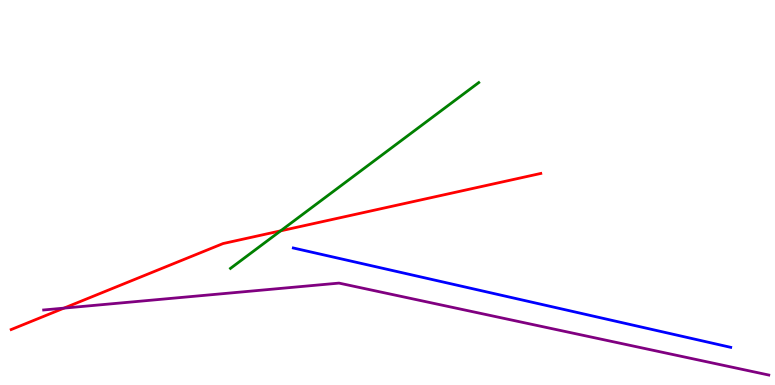[{'lines': ['blue', 'red'], 'intersections': []}, {'lines': ['green', 'red'], 'intersections': [{'x': 3.62, 'y': 4.0}]}, {'lines': ['purple', 'red'], 'intersections': [{'x': 0.826, 'y': 2.0}]}, {'lines': ['blue', 'green'], 'intersections': []}, {'lines': ['blue', 'purple'], 'intersections': []}, {'lines': ['green', 'purple'], 'intersections': []}]